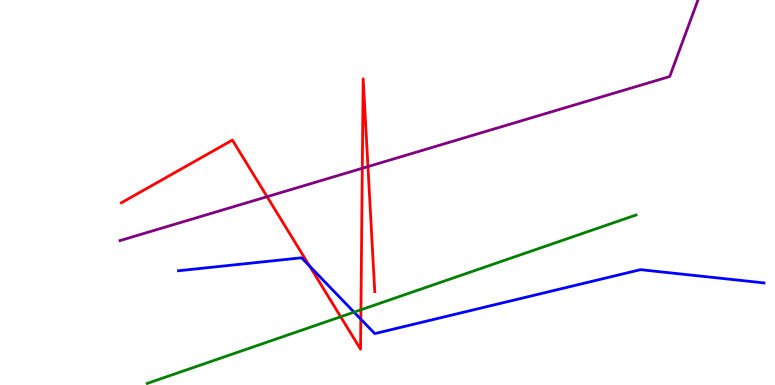[{'lines': ['blue', 'red'], 'intersections': [{'x': 4.0, 'y': 3.09}, {'x': 4.66, 'y': 1.71}]}, {'lines': ['green', 'red'], 'intersections': [{'x': 4.4, 'y': 1.77}, {'x': 4.66, 'y': 1.95}]}, {'lines': ['purple', 'red'], 'intersections': [{'x': 3.45, 'y': 4.89}, {'x': 4.67, 'y': 5.63}, {'x': 4.75, 'y': 5.67}]}, {'lines': ['blue', 'green'], 'intersections': [{'x': 4.57, 'y': 1.89}]}, {'lines': ['blue', 'purple'], 'intersections': []}, {'lines': ['green', 'purple'], 'intersections': []}]